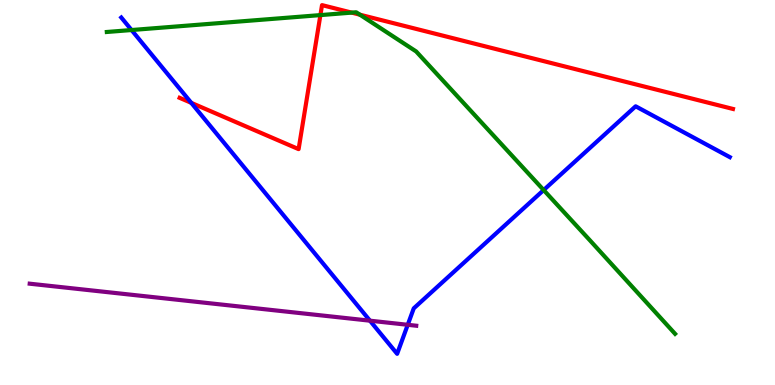[{'lines': ['blue', 'red'], 'intersections': [{'x': 2.47, 'y': 7.33}]}, {'lines': ['green', 'red'], 'intersections': [{'x': 4.13, 'y': 9.61}, {'x': 4.54, 'y': 9.67}, {'x': 4.64, 'y': 9.62}]}, {'lines': ['purple', 'red'], 'intersections': []}, {'lines': ['blue', 'green'], 'intersections': [{'x': 1.7, 'y': 9.22}, {'x': 7.01, 'y': 5.06}]}, {'lines': ['blue', 'purple'], 'intersections': [{'x': 4.77, 'y': 1.67}, {'x': 5.26, 'y': 1.56}]}, {'lines': ['green', 'purple'], 'intersections': []}]